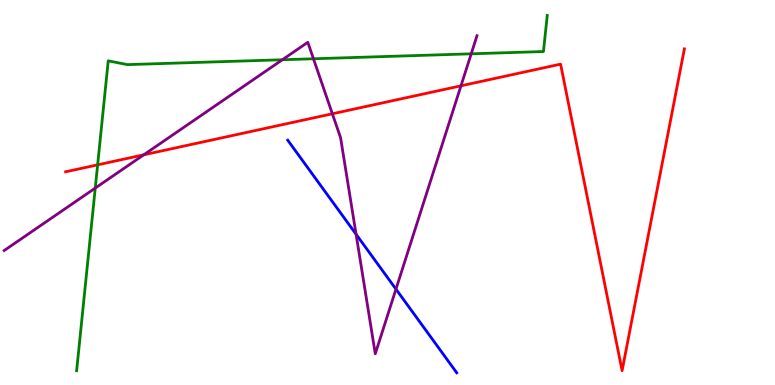[{'lines': ['blue', 'red'], 'intersections': []}, {'lines': ['green', 'red'], 'intersections': [{'x': 1.26, 'y': 5.72}]}, {'lines': ['purple', 'red'], 'intersections': [{'x': 1.85, 'y': 5.98}, {'x': 4.29, 'y': 7.04}, {'x': 5.95, 'y': 7.77}]}, {'lines': ['blue', 'green'], 'intersections': []}, {'lines': ['blue', 'purple'], 'intersections': [{'x': 4.59, 'y': 3.92}, {'x': 5.11, 'y': 2.49}]}, {'lines': ['green', 'purple'], 'intersections': [{'x': 1.23, 'y': 5.12}, {'x': 3.64, 'y': 8.45}, {'x': 4.04, 'y': 8.47}, {'x': 6.08, 'y': 8.6}]}]